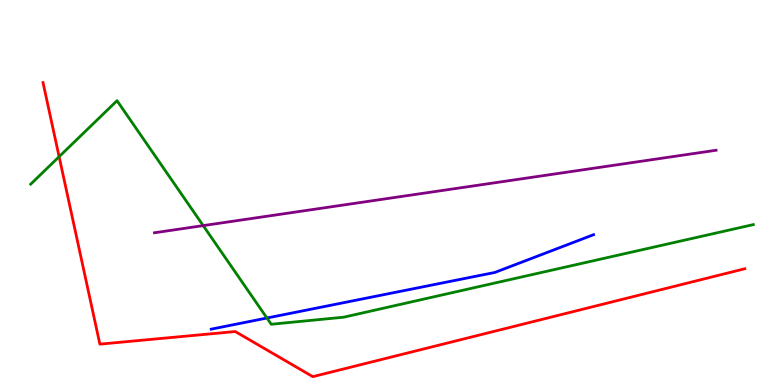[{'lines': ['blue', 'red'], 'intersections': []}, {'lines': ['green', 'red'], 'intersections': [{'x': 0.763, 'y': 5.93}]}, {'lines': ['purple', 'red'], 'intersections': []}, {'lines': ['blue', 'green'], 'intersections': [{'x': 3.44, 'y': 1.74}]}, {'lines': ['blue', 'purple'], 'intersections': []}, {'lines': ['green', 'purple'], 'intersections': [{'x': 2.62, 'y': 4.14}]}]